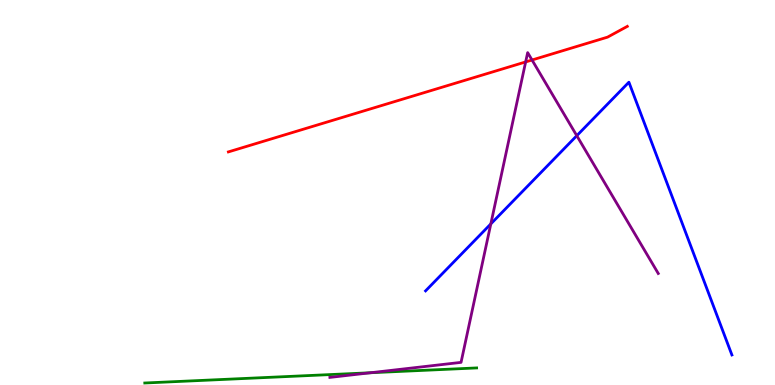[{'lines': ['blue', 'red'], 'intersections': []}, {'lines': ['green', 'red'], 'intersections': []}, {'lines': ['purple', 'red'], 'intersections': [{'x': 6.78, 'y': 8.39}, {'x': 6.86, 'y': 8.44}]}, {'lines': ['blue', 'green'], 'intersections': []}, {'lines': ['blue', 'purple'], 'intersections': [{'x': 6.33, 'y': 4.18}, {'x': 7.44, 'y': 6.48}]}, {'lines': ['green', 'purple'], 'intersections': [{'x': 4.78, 'y': 0.318}]}]